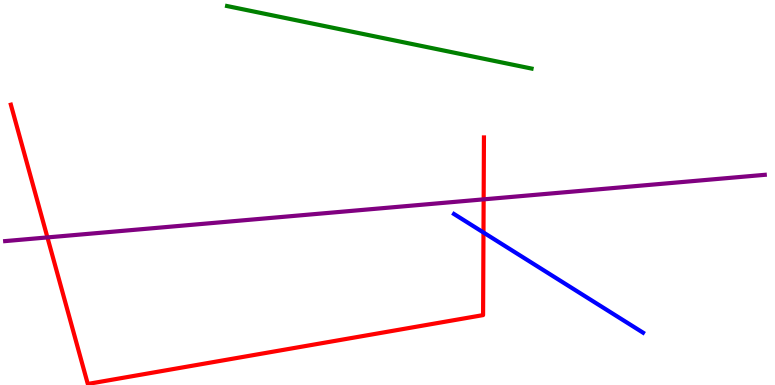[{'lines': ['blue', 'red'], 'intersections': [{'x': 6.24, 'y': 3.96}]}, {'lines': ['green', 'red'], 'intersections': []}, {'lines': ['purple', 'red'], 'intersections': [{'x': 0.612, 'y': 3.83}, {'x': 6.24, 'y': 4.82}]}, {'lines': ['blue', 'green'], 'intersections': []}, {'lines': ['blue', 'purple'], 'intersections': []}, {'lines': ['green', 'purple'], 'intersections': []}]